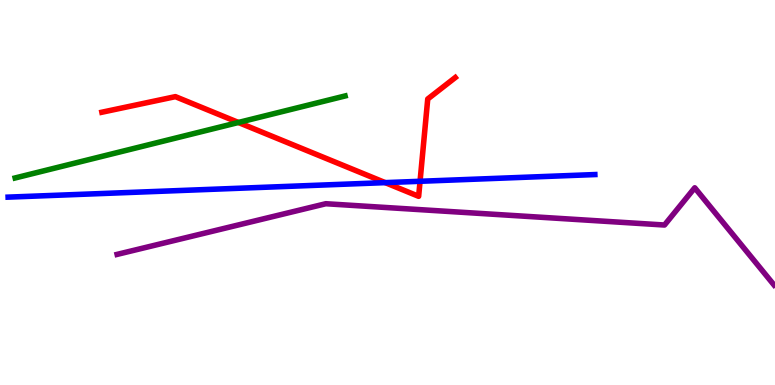[{'lines': ['blue', 'red'], 'intersections': [{'x': 4.97, 'y': 5.26}, {'x': 5.42, 'y': 5.29}]}, {'lines': ['green', 'red'], 'intersections': [{'x': 3.08, 'y': 6.82}]}, {'lines': ['purple', 'red'], 'intersections': []}, {'lines': ['blue', 'green'], 'intersections': []}, {'lines': ['blue', 'purple'], 'intersections': []}, {'lines': ['green', 'purple'], 'intersections': []}]